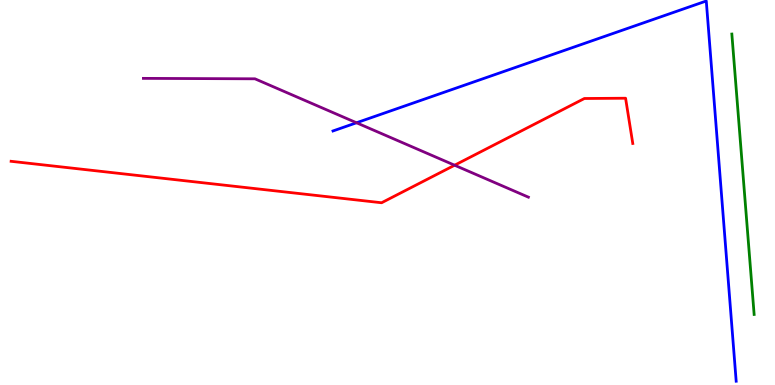[{'lines': ['blue', 'red'], 'intersections': []}, {'lines': ['green', 'red'], 'intersections': []}, {'lines': ['purple', 'red'], 'intersections': [{'x': 5.87, 'y': 5.71}]}, {'lines': ['blue', 'green'], 'intersections': []}, {'lines': ['blue', 'purple'], 'intersections': [{'x': 4.6, 'y': 6.81}]}, {'lines': ['green', 'purple'], 'intersections': []}]